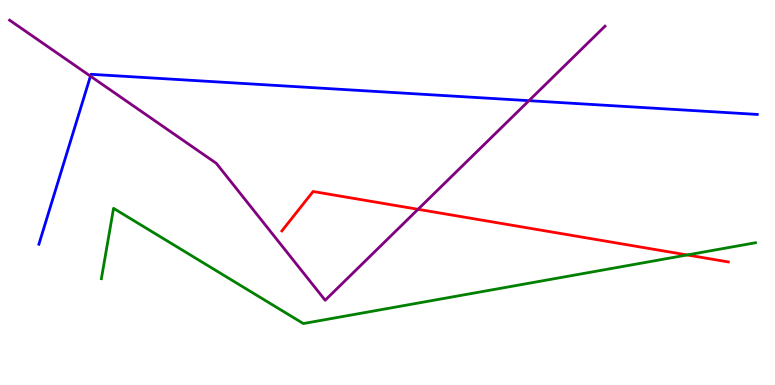[{'lines': ['blue', 'red'], 'intersections': []}, {'lines': ['green', 'red'], 'intersections': [{'x': 8.87, 'y': 3.38}]}, {'lines': ['purple', 'red'], 'intersections': [{'x': 5.39, 'y': 4.56}]}, {'lines': ['blue', 'green'], 'intersections': []}, {'lines': ['blue', 'purple'], 'intersections': [{'x': 1.17, 'y': 8.02}, {'x': 6.83, 'y': 7.39}]}, {'lines': ['green', 'purple'], 'intersections': []}]